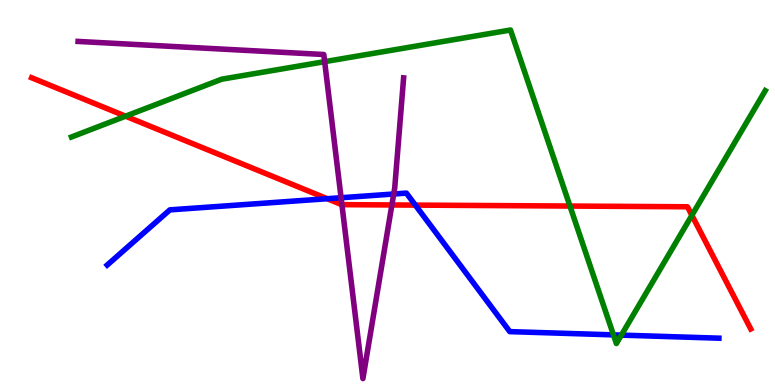[{'lines': ['blue', 'red'], 'intersections': [{'x': 4.22, 'y': 4.84}, {'x': 5.36, 'y': 4.67}]}, {'lines': ['green', 'red'], 'intersections': [{'x': 1.62, 'y': 6.98}, {'x': 7.35, 'y': 4.65}, {'x': 8.93, 'y': 4.41}]}, {'lines': ['purple', 'red'], 'intersections': [{'x': 4.41, 'y': 4.68}, {'x': 5.06, 'y': 4.68}]}, {'lines': ['blue', 'green'], 'intersections': [{'x': 7.92, 'y': 1.3}, {'x': 8.02, 'y': 1.3}]}, {'lines': ['blue', 'purple'], 'intersections': [{'x': 4.4, 'y': 4.86}, {'x': 5.08, 'y': 4.96}]}, {'lines': ['green', 'purple'], 'intersections': [{'x': 4.19, 'y': 8.4}]}]